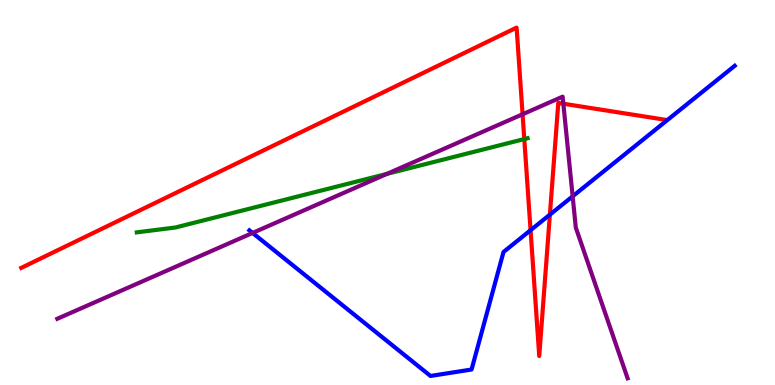[{'lines': ['blue', 'red'], 'intersections': [{'x': 6.85, 'y': 4.02}, {'x': 7.1, 'y': 4.42}]}, {'lines': ['green', 'red'], 'intersections': [{'x': 6.76, 'y': 6.39}]}, {'lines': ['purple', 'red'], 'intersections': [{'x': 6.74, 'y': 7.03}, {'x': 7.27, 'y': 7.31}]}, {'lines': ['blue', 'green'], 'intersections': []}, {'lines': ['blue', 'purple'], 'intersections': [{'x': 3.26, 'y': 3.95}, {'x': 7.39, 'y': 4.9}]}, {'lines': ['green', 'purple'], 'intersections': [{'x': 4.99, 'y': 5.48}]}]